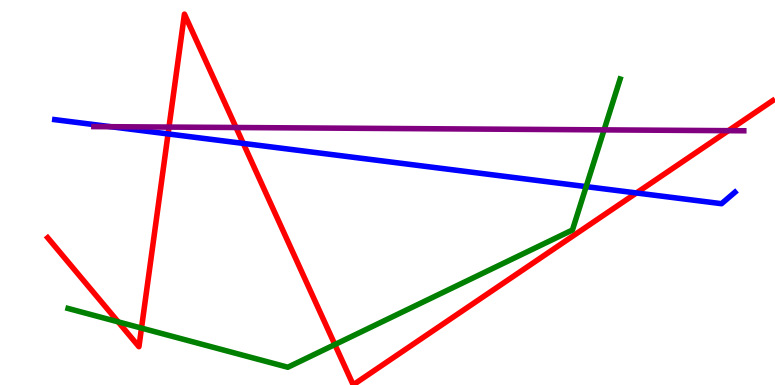[{'lines': ['blue', 'red'], 'intersections': [{'x': 2.17, 'y': 6.52}, {'x': 3.14, 'y': 6.28}, {'x': 8.21, 'y': 4.99}]}, {'lines': ['green', 'red'], 'intersections': [{'x': 1.52, 'y': 1.64}, {'x': 1.83, 'y': 1.48}, {'x': 4.32, 'y': 1.05}]}, {'lines': ['purple', 'red'], 'intersections': [{'x': 2.18, 'y': 6.7}, {'x': 3.05, 'y': 6.69}, {'x': 9.4, 'y': 6.61}]}, {'lines': ['blue', 'green'], 'intersections': [{'x': 7.56, 'y': 5.15}]}, {'lines': ['blue', 'purple'], 'intersections': [{'x': 1.43, 'y': 6.71}]}, {'lines': ['green', 'purple'], 'intersections': [{'x': 7.79, 'y': 6.63}]}]